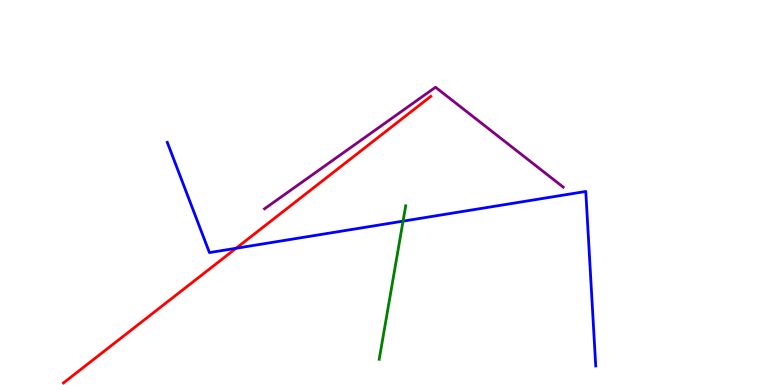[{'lines': ['blue', 'red'], 'intersections': [{'x': 3.05, 'y': 3.55}]}, {'lines': ['green', 'red'], 'intersections': []}, {'lines': ['purple', 'red'], 'intersections': []}, {'lines': ['blue', 'green'], 'intersections': [{'x': 5.2, 'y': 4.26}]}, {'lines': ['blue', 'purple'], 'intersections': []}, {'lines': ['green', 'purple'], 'intersections': []}]